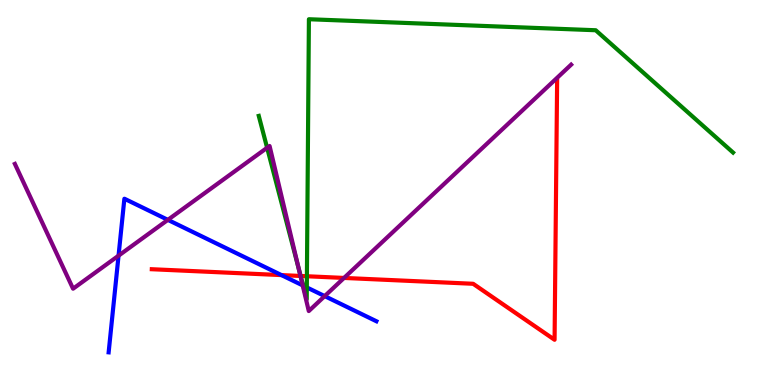[{'lines': ['blue', 'red'], 'intersections': [{'x': 3.63, 'y': 2.85}]}, {'lines': ['green', 'red'], 'intersections': [{'x': 3.88, 'y': 2.83}, {'x': 3.96, 'y': 2.82}]}, {'lines': ['purple', 'red'], 'intersections': [{'x': 3.88, 'y': 2.83}, {'x': 4.44, 'y': 2.78}]}, {'lines': ['blue', 'green'], 'intersections': [{'x': 3.91, 'y': 2.58}, {'x': 3.96, 'y': 2.53}]}, {'lines': ['blue', 'purple'], 'intersections': [{'x': 1.53, 'y': 3.36}, {'x': 2.17, 'y': 4.29}, {'x': 3.91, 'y': 2.59}, {'x': 4.19, 'y': 2.31}]}, {'lines': ['green', 'purple'], 'intersections': [{'x': 3.45, 'y': 6.16}, {'x': 3.85, 'y': 3.04}]}]